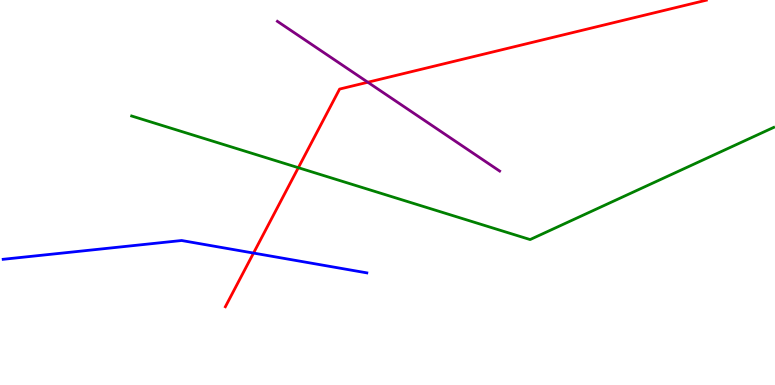[{'lines': ['blue', 'red'], 'intersections': [{'x': 3.27, 'y': 3.43}]}, {'lines': ['green', 'red'], 'intersections': [{'x': 3.85, 'y': 5.64}]}, {'lines': ['purple', 'red'], 'intersections': [{'x': 4.75, 'y': 7.86}]}, {'lines': ['blue', 'green'], 'intersections': []}, {'lines': ['blue', 'purple'], 'intersections': []}, {'lines': ['green', 'purple'], 'intersections': []}]